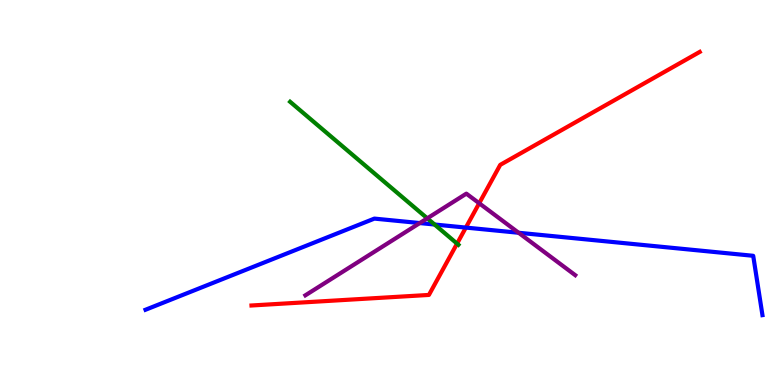[{'lines': ['blue', 'red'], 'intersections': [{'x': 6.01, 'y': 4.09}]}, {'lines': ['green', 'red'], 'intersections': [{'x': 5.9, 'y': 3.67}]}, {'lines': ['purple', 'red'], 'intersections': [{'x': 6.18, 'y': 4.72}]}, {'lines': ['blue', 'green'], 'intersections': [{'x': 5.61, 'y': 4.17}]}, {'lines': ['blue', 'purple'], 'intersections': [{'x': 5.42, 'y': 4.21}, {'x': 6.69, 'y': 3.95}]}, {'lines': ['green', 'purple'], 'intersections': [{'x': 5.51, 'y': 4.33}]}]